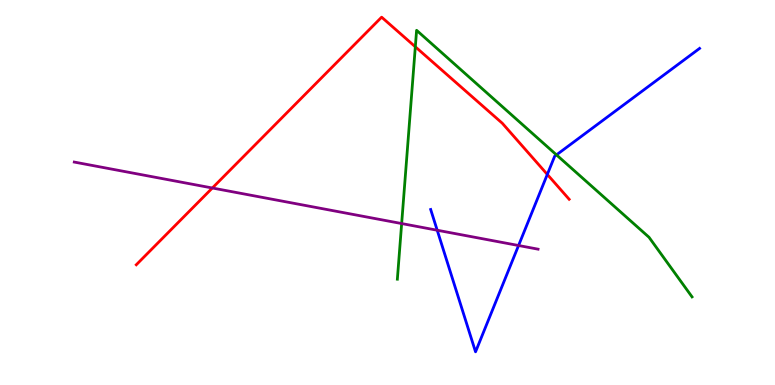[{'lines': ['blue', 'red'], 'intersections': [{'x': 7.06, 'y': 5.47}]}, {'lines': ['green', 'red'], 'intersections': [{'x': 5.36, 'y': 8.78}]}, {'lines': ['purple', 'red'], 'intersections': [{'x': 2.74, 'y': 5.12}]}, {'lines': ['blue', 'green'], 'intersections': [{'x': 7.18, 'y': 5.98}]}, {'lines': ['blue', 'purple'], 'intersections': [{'x': 5.64, 'y': 4.02}, {'x': 6.69, 'y': 3.62}]}, {'lines': ['green', 'purple'], 'intersections': [{'x': 5.18, 'y': 4.19}]}]